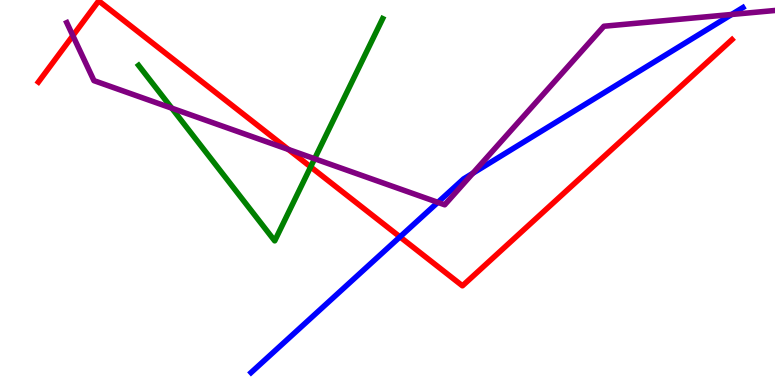[{'lines': ['blue', 'red'], 'intersections': [{'x': 5.16, 'y': 3.85}]}, {'lines': ['green', 'red'], 'intersections': [{'x': 4.01, 'y': 5.67}]}, {'lines': ['purple', 'red'], 'intersections': [{'x': 0.94, 'y': 9.07}, {'x': 3.72, 'y': 6.12}]}, {'lines': ['blue', 'green'], 'intersections': []}, {'lines': ['blue', 'purple'], 'intersections': [{'x': 5.65, 'y': 4.74}, {'x': 6.1, 'y': 5.5}, {'x': 9.44, 'y': 9.62}]}, {'lines': ['green', 'purple'], 'intersections': [{'x': 2.22, 'y': 7.19}, {'x': 4.06, 'y': 5.88}]}]